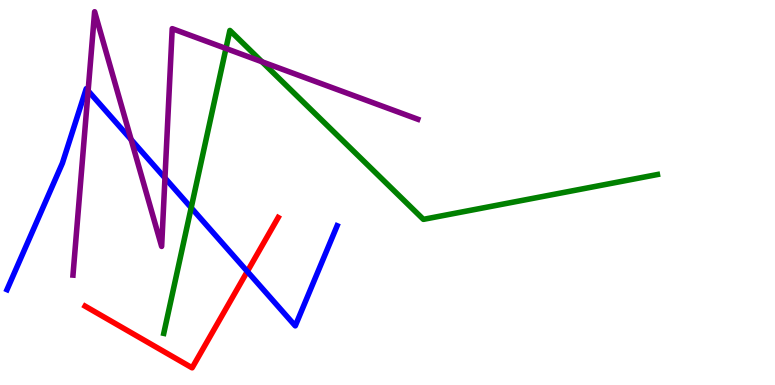[{'lines': ['blue', 'red'], 'intersections': [{'x': 3.19, 'y': 2.95}]}, {'lines': ['green', 'red'], 'intersections': []}, {'lines': ['purple', 'red'], 'intersections': []}, {'lines': ['blue', 'green'], 'intersections': [{'x': 2.47, 'y': 4.6}]}, {'lines': ['blue', 'purple'], 'intersections': [{'x': 1.14, 'y': 7.64}, {'x': 1.69, 'y': 6.37}, {'x': 2.13, 'y': 5.38}]}, {'lines': ['green', 'purple'], 'intersections': [{'x': 2.92, 'y': 8.74}, {'x': 3.38, 'y': 8.4}]}]